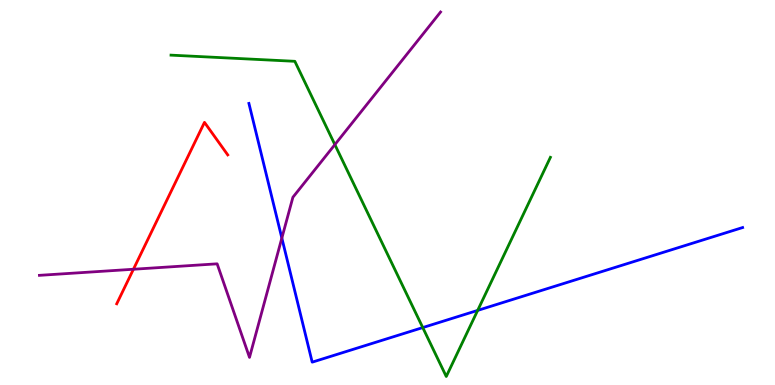[{'lines': ['blue', 'red'], 'intersections': []}, {'lines': ['green', 'red'], 'intersections': []}, {'lines': ['purple', 'red'], 'intersections': [{'x': 1.72, 'y': 3.01}]}, {'lines': ['blue', 'green'], 'intersections': [{'x': 5.46, 'y': 1.49}, {'x': 6.16, 'y': 1.94}]}, {'lines': ['blue', 'purple'], 'intersections': [{'x': 3.64, 'y': 3.82}]}, {'lines': ['green', 'purple'], 'intersections': [{'x': 4.32, 'y': 6.24}]}]